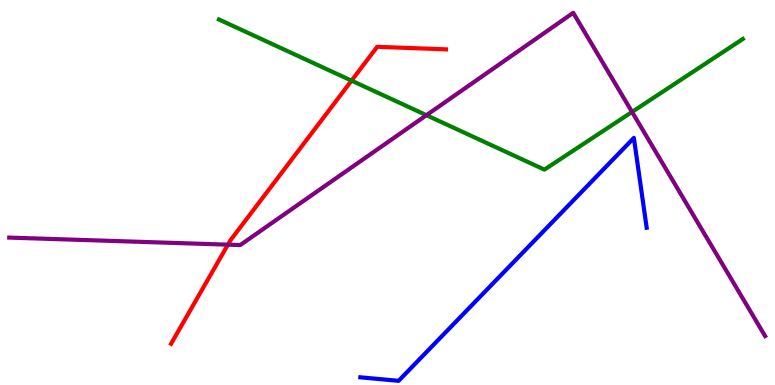[{'lines': ['blue', 'red'], 'intersections': []}, {'lines': ['green', 'red'], 'intersections': [{'x': 4.54, 'y': 7.91}]}, {'lines': ['purple', 'red'], 'intersections': [{'x': 2.94, 'y': 3.65}]}, {'lines': ['blue', 'green'], 'intersections': []}, {'lines': ['blue', 'purple'], 'intersections': []}, {'lines': ['green', 'purple'], 'intersections': [{'x': 5.5, 'y': 7.01}, {'x': 8.16, 'y': 7.09}]}]